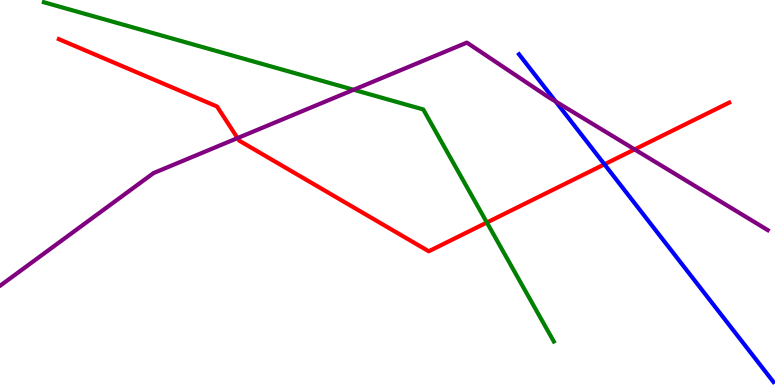[{'lines': ['blue', 'red'], 'intersections': [{'x': 7.8, 'y': 5.73}]}, {'lines': ['green', 'red'], 'intersections': [{'x': 6.28, 'y': 4.22}]}, {'lines': ['purple', 'red'], 'intersections': [{'x': 3.07, 'y': 6.41}, {'x': 8.19, 'y': 6.12}]}, {'lines': ['blue', 'green'], 'intersections': []}, {'lines': ['blue', 'purple'], 'intersections': [{'x': 7.17, 'y': 7.36}]}, {'lines': ['green', 'purple'], 'intersections': [{'x': 4.56, 'y': 7.67}]}]